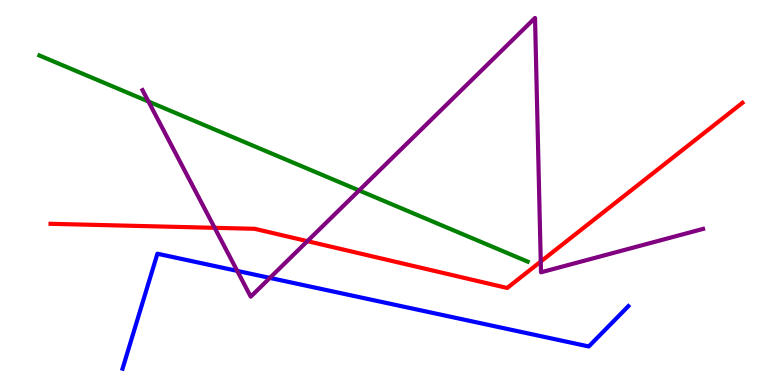[{'lines': ['blue', 'red'], 'intersections': []}, {'lines': ['green', 'red'], 'intersections': []}, {'lines': ['purple', 'red'], 'intersections': [{'x': 2.77, 'y': 4.08}, {'x': 3.97, 'y': 3.74}, {'x': 6.98, 'y': 3.21}]}, {'lines': ['blue', 'green'], 'intersections': []}, {'lines': ['blue', 'purple'], 'intersections': [{'x': 3.06, 'y': 2.96}, {'x': 3.48, 'y': 2.78}]}, {'lines': ['green', 'purple'], 'intersections': [{'x': 1.92, 'y': 7.36}, {'x': 4.63, 'y': 5.05}]}]